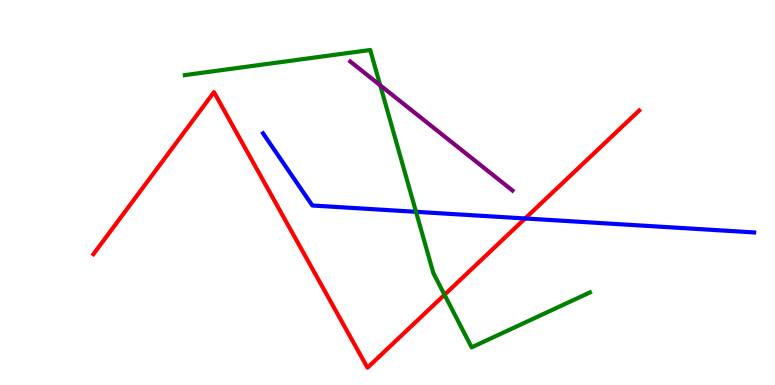[{'lines': ['blue', 'red'], 'intersections': [{'x': 6.78, 'y': 4.33}]}, {'lines': ['green', 'red'], 'intersections': [{'x': 5.74, 'y': 2.34}]}, {'lines': ['purple', 'red'], 'intersections': []}, {'lines': ['blue', 'green'], 'intersections': [{'x': 5.37, 'y': 4.5}]}, {'lines': ['blue', 'purple'], 'intersections': []}, {'lines': ['green', 'purple'], 'intersections': [{'x': 4.91, 'y': 7.78}]}]